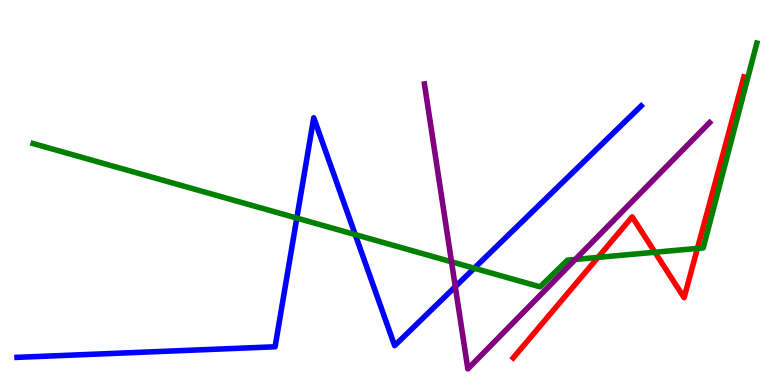[{'lines': ['blue', 'red'], 'intersections': []}, {'lines': ['green', 'red'], 'intersections': [{'x': 7.72, 'y': 3.31}, {'x': 8.45, 'y': 3.45}, {'x': 9.0, 'y': 3.55}]}, {'lines': ['purple', 'red'], 'intersections': []}, {'lines': ['blue', 'green'], 'intersections': [{'x': 3.83, 'y': 4.34}, {'x': 4.58, 'y': 3.91}, {'x': 6.12, 'y': 3.03}]}, {'lines': ['blue', 'purple'], 'intersections': [{'x': 5.87, 'y': 2.55}]}, {'lines': ['green', 'purple'], 'intersections': [{'x': 5.83, 'y': 3.2}, {'x': 7.42, 'y': 3.26}]}]